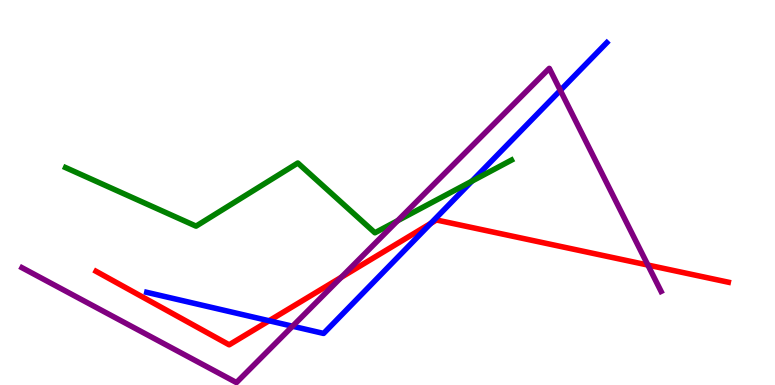[{'lines': ['blue', 'red'], 'intersections': [{'x': 3.47, 'y': 1.67}, {'x': 5.56, 'y': 4.2}]}, {'lines': ['green', 'red'], 'intersections': []}, {'lines': ['purple', 'red'], 'intersections': [{'x': 4.4, 'y': 2.8}, {'x': 8.36, 'y': 3.12}]}, {'lines': ['blue', 'green'], 'intersections': [{'x': 6.09, 'y': 5.29}]}, {'lines': ['blue', 'purple'], 'intersections': [{'x': 3.77, 'y': 1.53}, {'x': 7.23, 'y': 7.65}]}, {'lines': ['green', 'purple'], 'intersections': [{'x': 5.13, 'y': 4.27}]}]